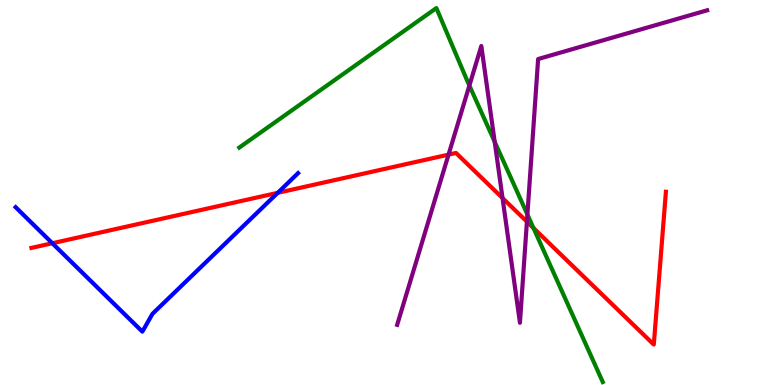[{'lines': ['blue', 'red'], 'intersections': [{'x': 0.675, 'y': 3.68}, {'x': 3.58, 'y': 4.99}]}, {'lines': ['green', 'red'], 'intersections': [{'x': 6.88, 'y': 4.08}]}, {'lines': ['purple', 'red'], 'intersections': [{'x': 5.79, 'y': 5.98}, {'x': 6.48, 'y': 4.86}, {'x': 6.8, 'y': 4.24}]}, {'lines': ['blue', 'green'], 'intersections': []}, {'lines': ['blue', 'purple'], 'intersections': []}, {'lines': ['green', 'purple'], 'intersections': [{'x': 6.06, 'y': 7.78}, {'x': 6.38, 'y': 6.32}, {'x': 6.81, 'y': 4.43}]}]